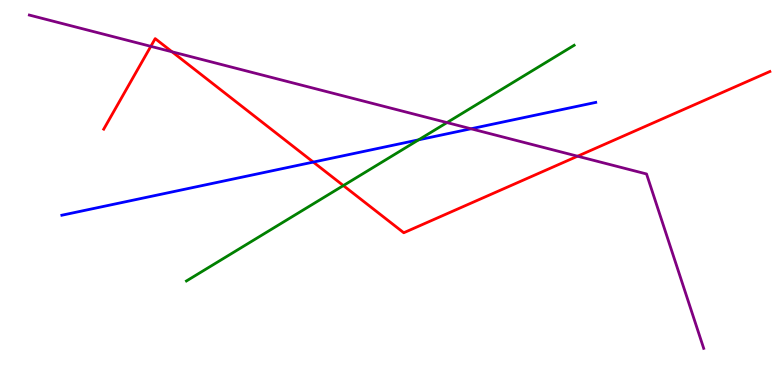[{'lines': ['blue', 'red'], 'intersections': [{'x': 4.04, 'y': 5.79}]}, {'lines': ['green', 'red'], 'intersections': [{'x': 4.43, 'y': 5.18}]}, {'lines': ['purple', 'red'], 'intersections': [{'x': 1.95, 'y': 8.8}, {'x': 2.22, 'y': 8.65}, {'x': 7.45, 'y': 5.94}]}, {'lines': ['blue', 'green'], 'intersections': [{'x': 5.4, 'y': 6.37}]}, {'lines': ['blue', 'purple'], 'intersections': [{'x': 6.08, 'y': 6.66}]}, {'lines': ['green', 'purple'], 'intersections': [{'x': 5.77, 'y': 6.82}]}]